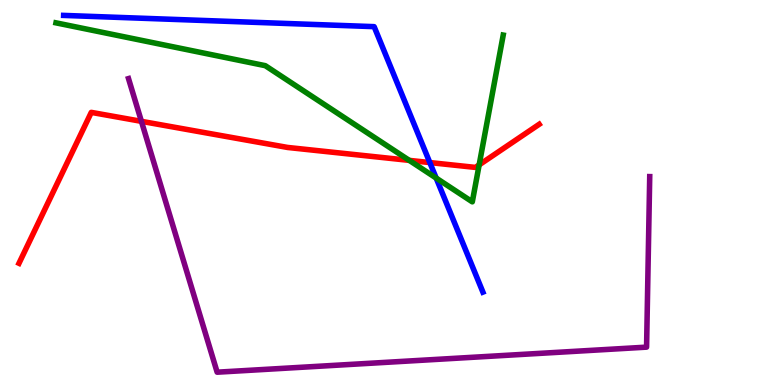[{'lines': ['blue', 'red'], 'intersections': [{'x': 5.55, 'y': 5.78}]}, {'lines': ['green', 'red'], 'intersections': [{'x': 5.28, 'y': 5.83}, {'x': 6.18, 'y': 5.72}]}, {'lines': ['purple', 'red'], 'intersections': [{'x': 1.82, 'y': 6.85}]}, {'lines': ['blue', 'green'], 'intersections': [{'x': 5.63, 'y': 5.37}]}, {'lines': ['blue', 'purple'], 'intersections': []}, {'lines': ['green', 'purple'], 'intersections': []}]